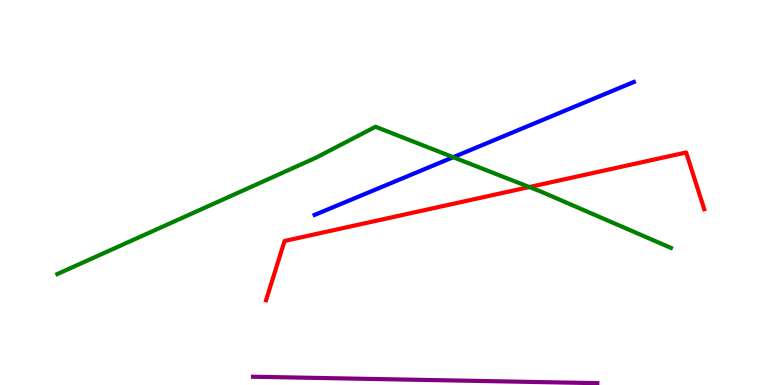[{'lines': ['blue', 'red'], 'intersections': []}, {'lines': ['green', 'red'], 'intersections': [{'x': 6.83, 'y': 5.14}]}, {'lines': ['purple', 'red'], 'intersections': []}, {'lines': ['blue', 'green'], 'intersections': [{'x': 5.85, 'y': 5.92}]}, {'lines': ['blue', 'purple'], 'intersections': []}, {'lines': ['green', 'purple'], 'intersections': []}]